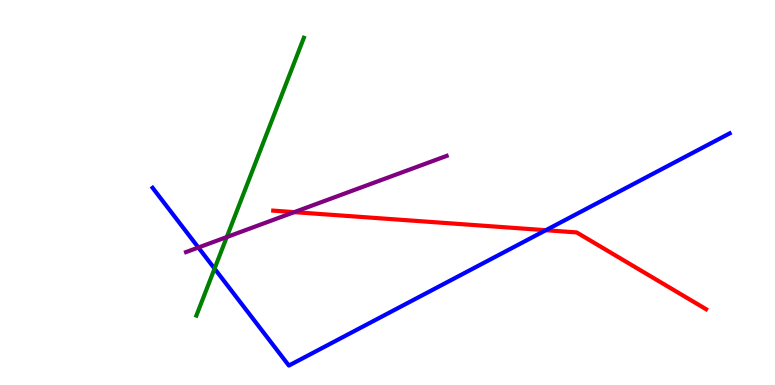[{'lines': ['blue', 'red'], 'intersections': [{'x': 7.04, 'y': 4.02}]}, {'lines': ['green', 'red'], 'intersections': []}, {'lines': ['purple', 'red'], 'intersections': [{'x': 3.8, 'y': 4.49}]}, {'lines': ['blue', 'green'], 'intersections': [{'x': 2.77, 'y': 3.02}]}, {'lines': ['blue', 'purple'], 'intersections': [{'x': 2.56, 'y': 3.57}]}, {'lines': ['green', 'purple'], 'intersections': [{'x': 2.93, 'y': 3.84}]}]